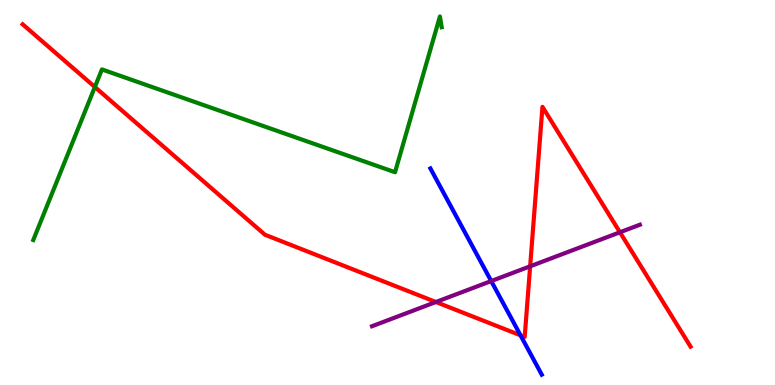[{'lines': ['blue', 'red'], 'intersections': [{'x': 6.72, 'y': 1.29}]}, {'lines': ['green', 'red'], 'intersections': [{'x': 1.22, 'y': 7.74}]}, {'lines': ['purple', 'red'], 'intersections': [{'x': 5.62, 'y': 2.16}, {'x': 6.84, 'y': 3.08}, {'x': 8.0, 'y': 3.97}]}, {'lines': ['blue', 'green'], 'intersections': []}, {'lines': ['blue', 'purple'], 'intersections': [{'x': 6.34, 'y': 2.7}]}, {'lines': ['green', 'purple'], 'intersections': []}]